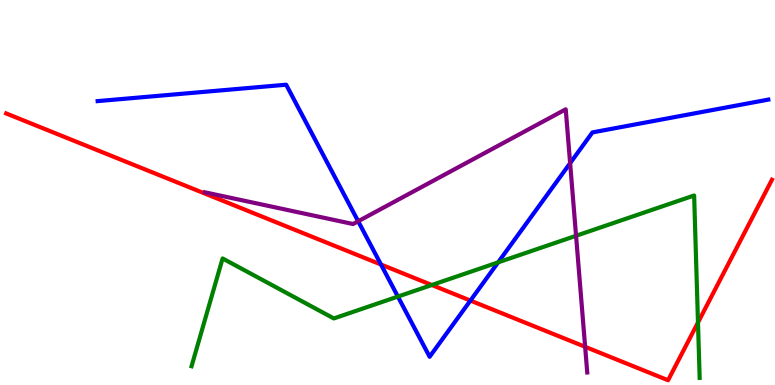[{'lines': ['blue', 'red'], 'intersections': [{'x': 4.92, 'y': 3.13}, {'x': 6.07, 'y': 2.19}]}, {'lines': ['green', 'red'], 'intersections': [{'x': 5.57, 'y': 2.6}, {'x': 9.01, 'y': 1.62}]}, {'lines': ['purple', 'red'], 'intersections': [{'x': 7.55, 'y': 0.992}]}, {'lines': ['blue', 'green'], 'intersections': [{'x': 5.13, 'y': 2.3}, {'x': 6.43, 'y': 3.19}]}, {'lines': ['blue', 'purple'], 'intersections': [{'x': 4.62, 'y': 4.25}, {'x': 7.36, 'y': 5.76}]}, {'lines': ['green', 'purple'], 'intersections': [{'x': 7.43, 'y': 3.88}]}]